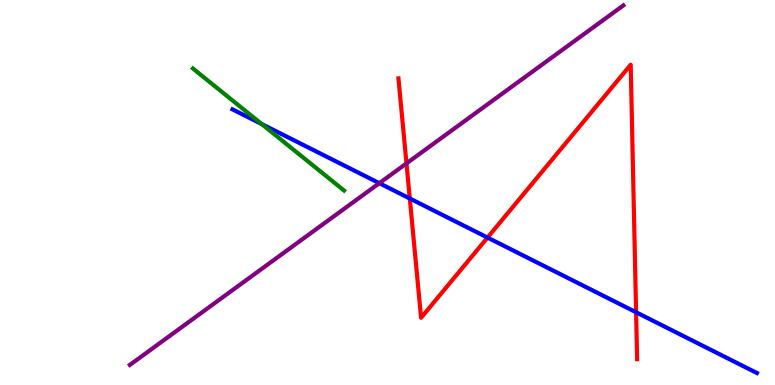[{'lines': ['blue', 'red'], 'intersections': [{'x': 5.29, 'y': 4.84}, {'x': 6.29, 'y': 3.83}, {'x': 8.21, 'y': 1.89}]}, {'lines': ['green', 'red'], 'intersections': []}, {'lines': ['purple', 'red'], 'intersections': [{'x': 5.24, 'y': 5.76}]}, {'lines': ['blue', 'green'], 'intersections': [{'x': 3.38, 'y': 6.78}]}, {'lines': ['blue', 'purple'], 'intersections': [{'x': 4.89, 'y': 5.24}]}, {'lines': ['green', 'purple'], 'intersections': []}]